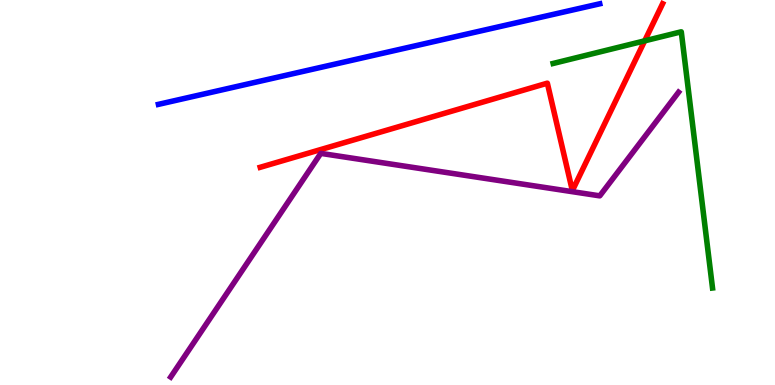[{'lines': ['blue', 'red'], 'intersections': []}, {'lines': ['green', 'red'], 'intersections': [{'x': 8.32, 'y': 8.94}]}, {'lines': ['purple', 'red'], 'intersections': []}, {'lines': ['blue', 'green'], 'intersections': []}, {'lines': ['blue', 'purple'], 'intersections': []}, {'lines': ['green', 'purple'], 'intersections': []}]